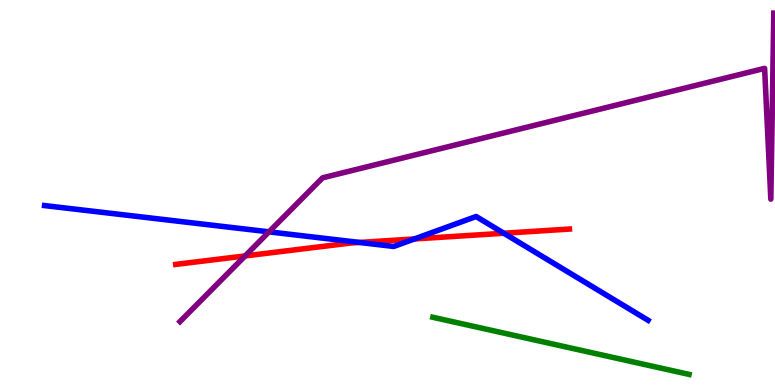[{'lines': ['blue', 'red'], 'intersections': [{'x': 4.64, 'y': 3.7}, {'x': 5.35, 'y': 3.79}, {'x': 6.5, 'y': 3.94}]}, {'lines': ['green', 'red'], 'intersections': []}, {'lines': ['purple', 'red'], 'intersections': [{'x': 3.16, 'y': 3.35}]}, {'lines': ['blue', 'green'], 'intersections': []}, {'lines': ['blue', 'purple'], 'intersections': [{'x': 3.47, 'y': 3.98}]}, {'lines': ['green', 'purple'], 'intersections': []}]